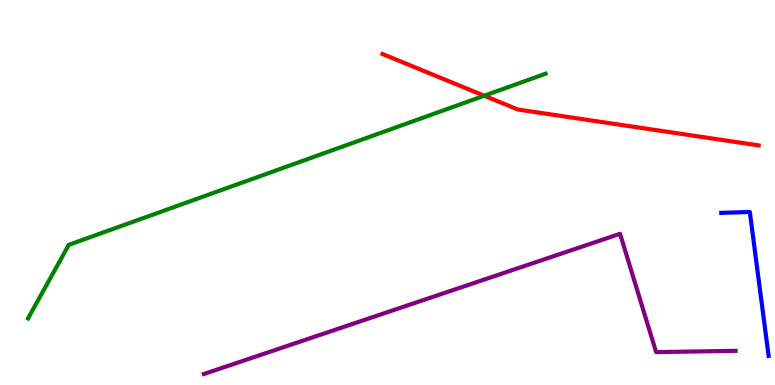[{'lines': ['blue', 'red'], 'intersections': []}, {'lines': ['green', 'red'], 'intersections': [{'x': 6.25, 'y': 7.51}]}, {'lines': ['purple', 'red'], 'intersections': []}, {'lines': ['blue', 'green'], 'intersections': []}, {'lines': ['blue', 'purple'], 'intersections': []}, {'lines': ['green', 'purple'], 'intersections': []}]